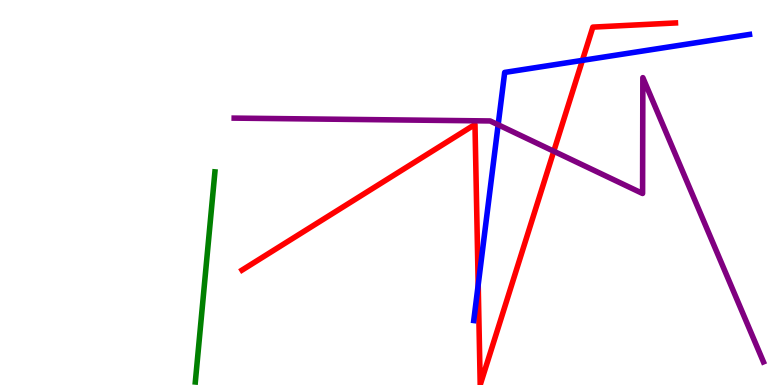[{'lines': ['blue', 'red'], 'intersections': [{'x': 6.17, 'y': 2.6}, {'x': 7.51, 'y': 8.43}]}, {'lines': ['green', 'red'], 'intersections': []}, {'lines': ['purple', 'red'], 'intersections': [{'x': 7.15, 'y': 6.07}]}, {'lines': ['blue', 'green'], 'intersections': []}, {'lines': ['blue', 'purple'], 'intersections': [{'x': 6.43, 'y': 6.76}]}, {'lines': ['green', 'purple'], 'intersections': []}]